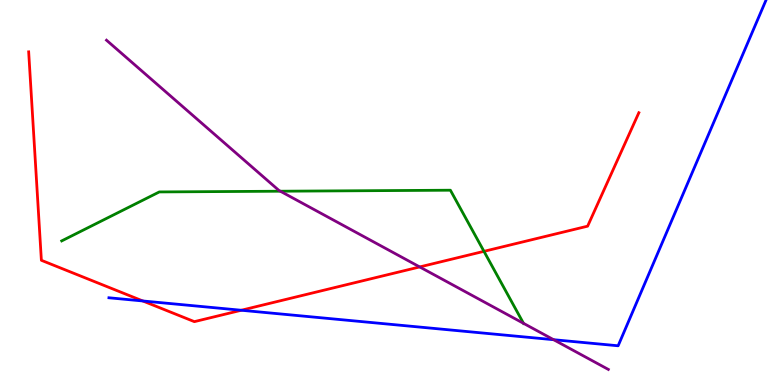[{'lines': ['blue', 'red'], 'intersections': [{'x': 1.84, 'y': 2.18}, {'x': 3.11, 'y': 1.94}]}, {'lines': ['green', 'red'], 'intersections': [{'x': 6.24, 'y': 3.47}]}, {'lines': ['purple', 'red'], 'intersections': [{'x': 5.42, 'y': 3.07}]}, {'lines': ['blue', 'green'], 'intersections': []}, {'lines': ['blue', 'purple'], 'intersections': [{'x': 7.14, 'y': 1.18}]}, {'lines': ['green', 'purple'], 'intersections': [{'x': 3.62, 'y': 5.03}, {'x': 6.75, 'y': 1.6}]}]